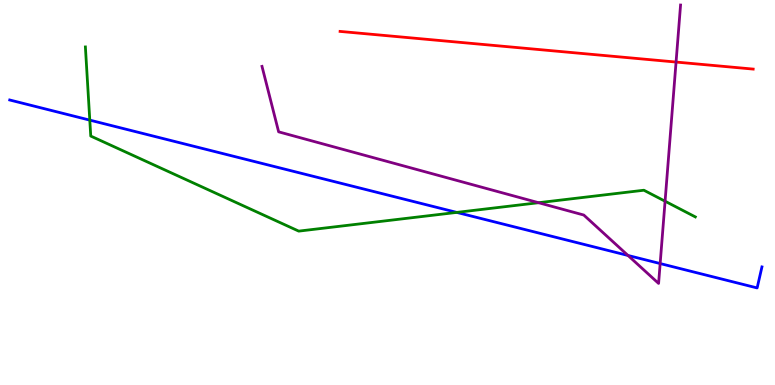[{'lines': ['blue', 'red'], 'intersections': []}, {'lines': ['green', 'red'], 'intersections': []}, {'lines': ['purple', 'red'], 'intersections': [{'x': 8.72, 'y': 8.39}]}, {'lines': ['blue', 'green'], 'intersections': [{'x': 1.16, 'y': 6.88}, {'x': 5.89, 'y': 4.48}]}, {'lines': ['blue', 'purple'], 'intersections': [{'x': 8.1, 'y': 3.36}, {'x': 8.52, 'y': 3.15}]}, {'lines': ['green', 'purple'], 'intersections': [{'x': 6.95, 'y': 4.73}, {'x': 8.58, 'y': 4.77}]}]